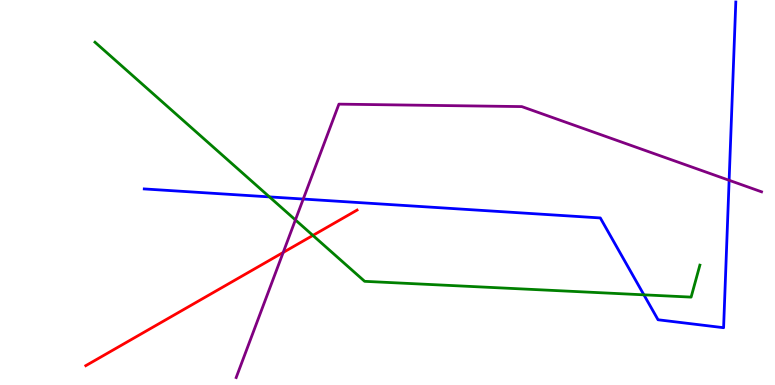[{'lines': ['blue', 'red'], 'intersections': []}, {'lines': ['green', 'red'], 'intersections': [{'x': 4.04, 'y': 3.89}]}, {'lines': ['purple', 'red'], 'intersections': [{'x': 3.65, 'y': 3.44}]}, {'lines': ['blue', 'green'], 'intersections': [{'x': 3.48, 'y': 4.89}, {'x': 8.31, 'y': 2.34}]}, {'lines': ['blue', 'purple'], 'intersections': [{'x': 3.91, 'y': 4.83}, {'x': 9.41, 'y': 5.32}]}, {'lines': ['green', 'purple'], 'intersections': [{'x': 3.81, 'y': 4.29}]}]